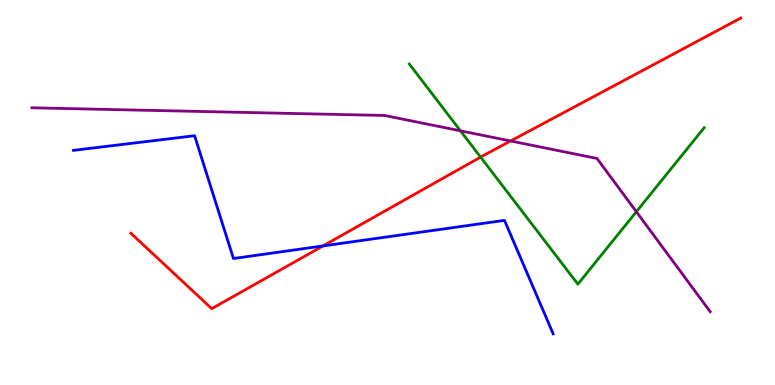[{'lines': ['blue', 'red'], 'intersections': [{'x': 4.17, 'y': 3.61}]}, {'lines': ['green', 'red'], 'intersections': [{'x': 6.2, 'y': 5.92}]}, {'lines': ['purple', 'red'], 'intersections': [{'x': 6.59, 'y': 6.34}]}, {'lines': ['blue', 'green'], 'intersections': []}, {'lines': ['blue', 'purple'], 'intersections': []}, {'lines': ['green', 'purple'], 'intersections': [{'x': 5.94, 'y': 6.6}, {'x': 8.21, 'y': 4.5}]}]